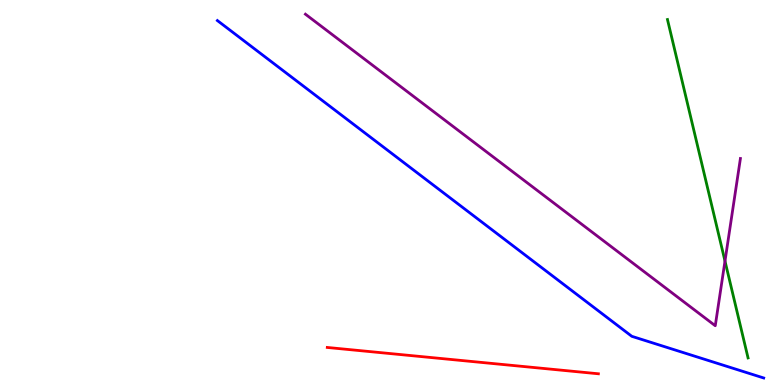[{'lines': ['blue', 'red'], 'intersections': []}, {'lines': ['green', 'red'], 'intersections': []}, {'lines': ['purple', 'red'], 'intersections': []}, {'lines': ['blue', 'green'], 'intersections': []}, {'lines': ['blue', 'purple'], 'intersections': []}, {'lines': ['green', 'purple'], 'intersections': [{'x': 9.35, 'y': 3.22}]}]